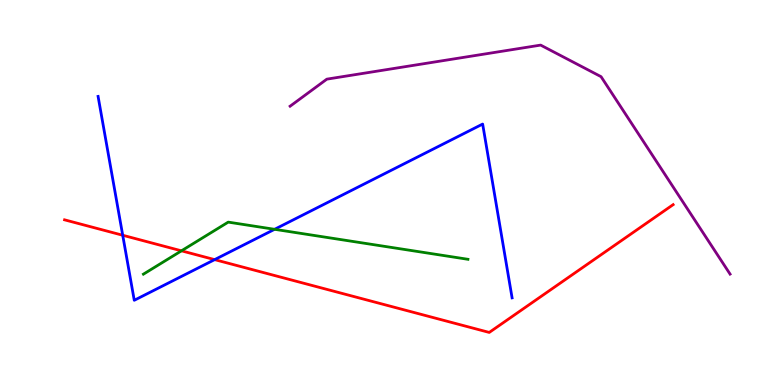[{'lines': ['blue', 'red'], 'intersections': [{'x': 1.58, 'y': 3.89}, {'x': 2.77, 'y': 3.26}]}, {'lines': ['green', 'red'], 'intersections': [{'x': 2.34, 'y': 3.49}]}, {'lines': ['purple', 'red'], 'intersections': []}, {'lines': ['blue', 'green'], 'intersections': [{'x': 3.54, 'y': 4.04}]}, {'lines': ['blue', 'purple'], 'intersections': []}, {'lines': ['green', 'purple'], 'intersections': []}]